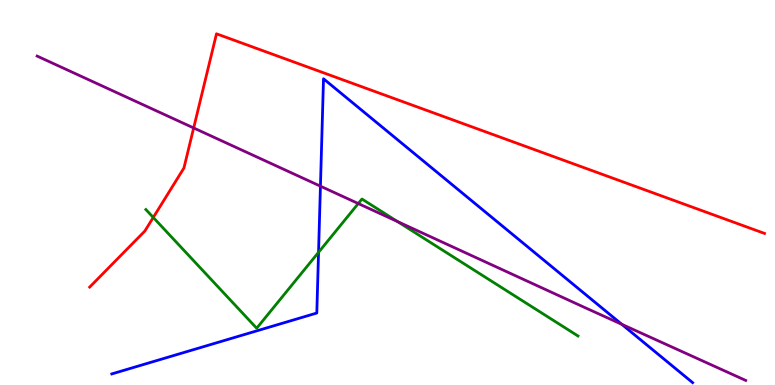[{'lines': ['blue', 'red'], 'intersections': []}, {'lines': ['green', 'red'], 'intersections': [{'x': 1.98, 'y': 4.35}]}, {'lines': ['purple', 'red'], 'intersections': [{'x': 2.5, 'y': 6.68}]}, {'lines': ['blue', 'green'], 'intersections': [{'x': 4.11, 'y': 3.45}]}, {'lines': ['blue', 'purple'], 'intersections': [{'x': 4.13, 'y': 5.16}, {'x': 8.02, 'y': 1.58}]}, {'lines': ['green', 'purple'], 'intersections': [{'x': 4.62, 'y': 4.71}, {'x': 5.13, 'y': 4.25}]}]